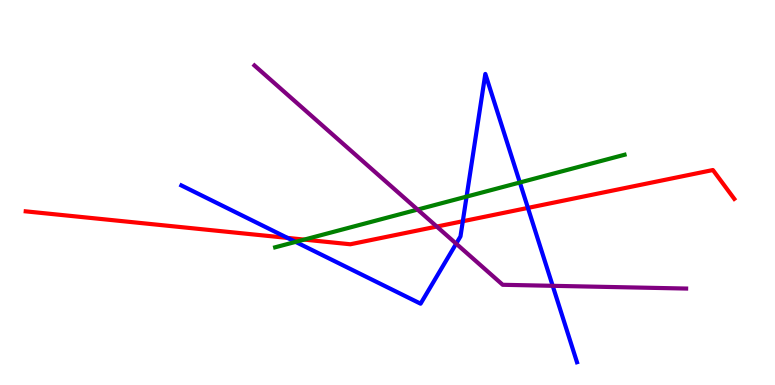[{'lines': ['blue', 'red'], 'intersections': [{'x': 3.71, 'y': 3.82}, {'x': 5.97, 'y': 4.25}, {'x': 6.81, 'y': 4.6}]}, {'lines': ['green', 'red'], 'intersections': [{'x': 3.93, 'y': 3.78}]}, {'lines': ['purple', 'red'], 'intersections': [{'x': 5.64, 'y': 4.12}]}, {'lines': ['blue', 'green'], 'intersections': [{'x': 3.81, 'y': 3.72}, {'x': 6.02, 'y': 4.89}, {'x': 6.71, 'y': 5.26}]}, {'lines': ['blue', 'purple'], 'intersections': [{'x': 5.89, 'y': 3.67}, {'x': 7.13, 'y': 2.58}]}, {'lines': ['green', 'purple'], 'intersections': [{'x': 5.39, 'y': 4.56}]}]